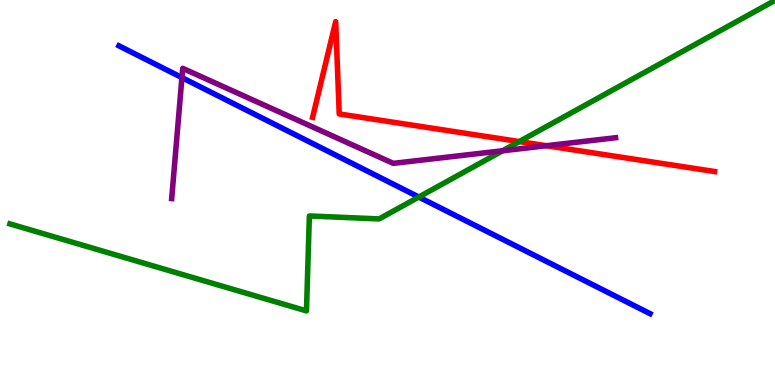[{'lines': ['blue', 'red'], 'intersections': []}, {'lines': ['green', 'red'], 'intersections': [{'x': 6.7, 'y': 6.32}]}, {'lines': ['purple', 'red'], 'intersections': [{'x': 7.05, 'y': 6.22}]}, {'lines': ['blue', 'green'], 'intersections': [{'x': 5.4, 'y': 4.88}]}, {'lines': ['blue', 'purple'], 'intersections': [{'x': 2.35, 'y': 7.98}]}, {'lines': ['green', 'purple'], 'intersections': [{'x': 6.49, 'y': 6.08}]}]